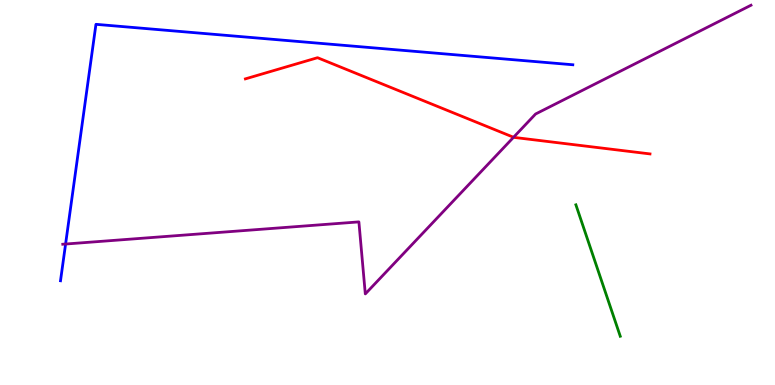[{'lines': ['blue', 'red'], 'intersections': []}, {'lines': ['green', 'red'], 'intersections': []}, {'lines': ['purple', 'red'], 'intersections': [{'x': 6.63, 'y': 6.43}]}, {'lines': ['blue', 'green'], 'intersections': []}, {'lines': ['blue', 'purple'], 'intersections': [{'x': 0.846, 'y': 3.66}]}, {'lines': ['green', 'purple'], 'intersections': []}]